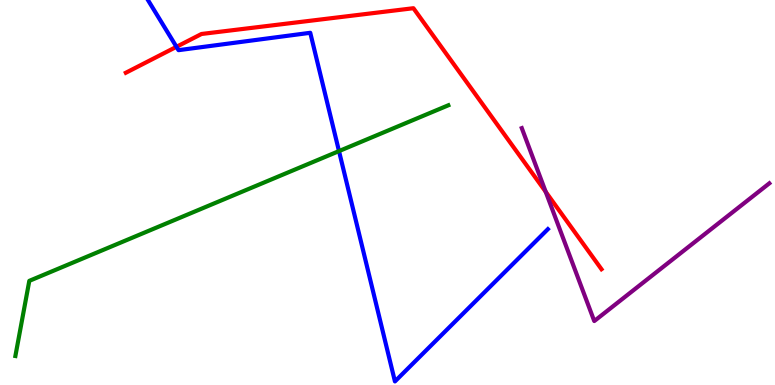[{'lines': ['blue', 'red'], 'intersections': [{'x': 2.28, 'y': 8.78}]}, {'lines': ['green', 'red'], 'intersections': []}, {'lines': ['purple', 'red'], 'intersections': [{'x': 7.04, 'y': 5.02}]}, {'lines': ['blue', 'green'], 'intersections': [{'x': 4.37, 'y': 6.08}]}, {'lines': ['blue', 'purple'], 'intersections': []}, {'lines': ['green', 'purple'], 'intersections': []}]